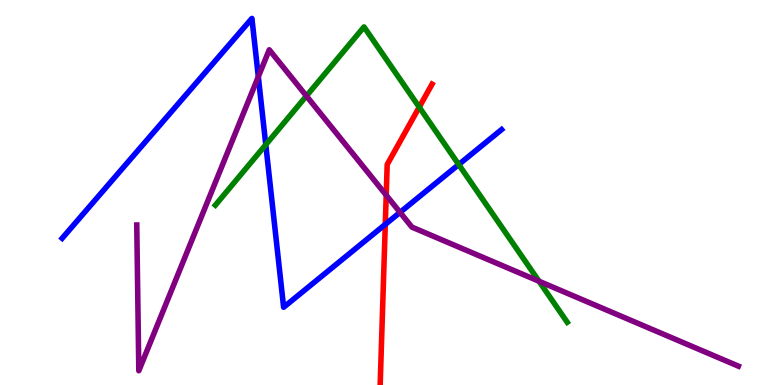[{'lines': ['blue', 'red'], 'intersections': [{'x': 4.97, 'y': 4.17}]}, {'lines': ['green', 'red'], 'intersections': [{'x': 5.41, 'y': 7.22}]}, {'lines': ['purple', 'red'], 'intersections': [{'x': 4.98, 'y': 4.93}]}, {'lines': ['blue', 'green'], 'intersections': [{'x': 3.43, 'y': 6.24}, {'x': 5.92, 'y': 5.73}]}, {'lines': ['blue', 'purple'], 'intersections': [{'x': 3.33, 'y': 8.01}, {'x': 5.16, 'y': 4.48}]}, {'lines': ['green', 'purple'], 'intersections': [{'x': 3.95, 'y': 7.51}, {'x': 6.95, 'y': 2.7}]}]